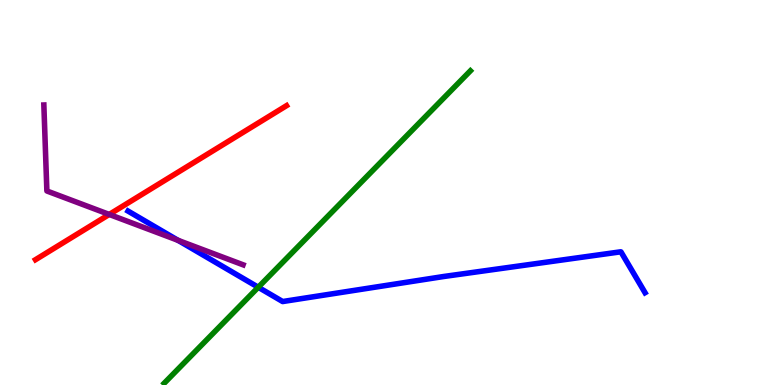[{'lines': ['blue', 'red'], 'intersections': []}, {'lines': ['green', 'red'], 'intersections': []}, {'lines': ['purple', 'red'], 'intersections': [{'x': 1.41, 'y': 4.43}]}, {'lines': ['blue', 'green'], 'intersections': [{'x': 3.33, 'y': 2.54}]}, {'lines': ['blue', 'purple'], 'intersections': [{'x': 2.3, 'y': 3.76}]}, {'lines': ['green', 'purple'], 'intersections': []}]